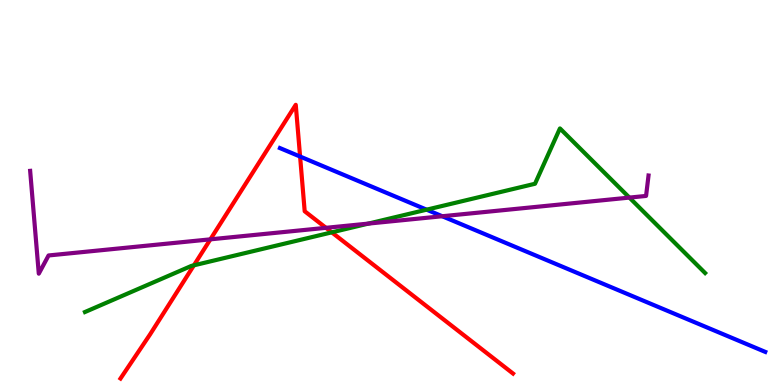[{'lines': ['blue', 'red'], 'intersections': [{'x': 3.87, 'y': 5.93}]}, {'lines': ['green', 'red'], 'intersections': [{'x': 2.5, 'y': 3.11}, {'x': 4.28, 'y': 3.96}]}, {'lines': ['purple', 'red'], 'intersections': [{'x': 2.71, 'y': 3.78}, {'x': 4.21, 'y': 4.08}]}, {'lines': ['blue', 'green'], 'intersections': [{'x': 5.5, 'y': 4.55}]}, {'lines': ['blue', 'purple'], 'intersections': [{'x': 5.71, 'y': 4.38}]}, {'lines': ['green', 'purple'], 'intersections': [{'x': 4.75, 'y': 4.19}, {'x': 8.12, 'y': 4.87}]}]